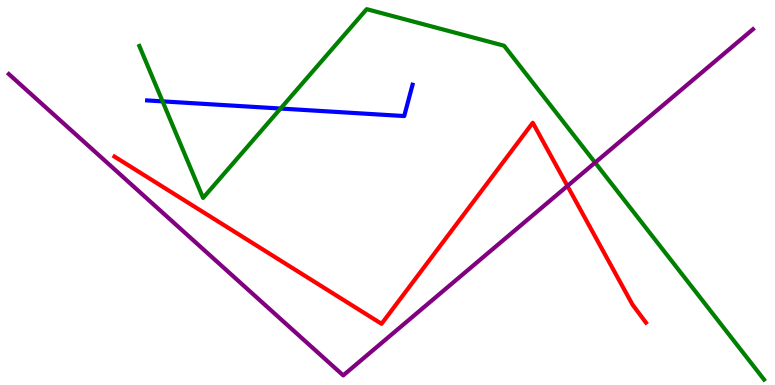[{'lines': ['blue', 'red'], 'intersections': []}, {'lines': ['green', 'red'], 'intersections': []}, {'lines': ['purple', 'red'], 'intersections': [{'x': 7.32, 'y': 5.17}]}, {'lines': ['blue', 'green'], 'intersections': [{'x': 2.1, 'y': 7.37}, {'x': 3.62, 'y': 7.18}]}, {'lines': ['blue', 'purple'], 'intersections': []}, {'lines': ['green', 'purple'], 'intersections': [{'x': 7.68, 'y': 5.78}]}]